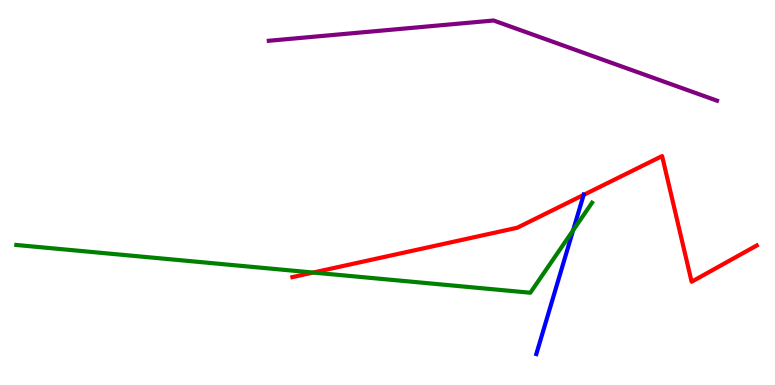[{'lines': ['blue', 'red'], 'intersections': [{'x': 7.53, 'y': 4.94}]}, {'lines': ['green', 'red'], 'intersections': [{'x': 4.04, 'y': 2.92}]}, {'lines': ['purple', 'red'], 'intersections': []}, {'lines': ['blue', 'green'], 'intersections': [{'x': 7.39, 'y': 4.02}]}, {'lines': ['blue', 'purple'], 'intersections': []}, {'lines': ['green', 'purple'], 'intersections': []}]